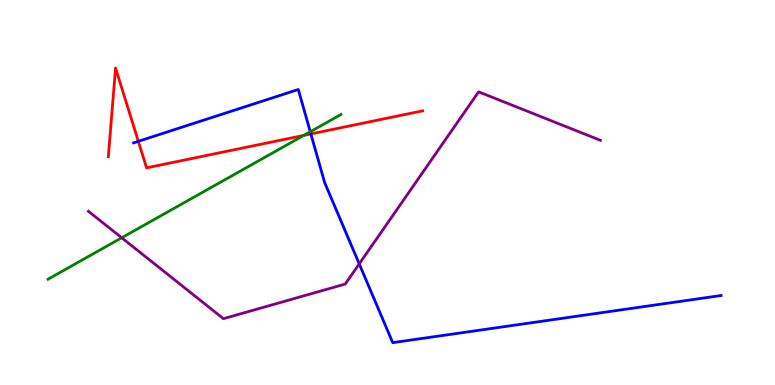[{'lines': ['blue', 'red'], 'intersections': [{'x': 1.78, 'y': 6.33}, {'x': 4.01, 'y': 6.52}]}, {'lines': ['green', 'red'], 'intersections': [{'x': 3.92, 'y': 6.48}]}, {'lines': ['purple', 'red'], 'intersections': []}, {'lines': ['blue', 'green'], 'intersections': [{'x': 4.0, 'y': 6.58}]}, {'lines': ['blue', 'purple'], 'intersections': [{'x': 4.64, 'y': 3.15}]}, {'lines': ['green', 'purple'], 'intersections': [{'x': 1.57, 'y': 3.82}]}]